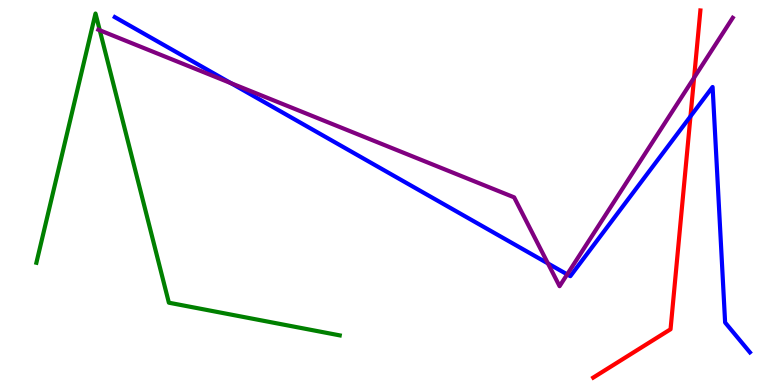[{'lines': ['blue', 'red'], 'intersections': [{'x': 8.91, 'y': 6.98}]}, {'lines': ['green', 'red'], 'intersections': []}, {'lines': ['purple', 'red'], 'intersections': [{'x': 8.96, 'y': 7.98}]}, {'lines': ['blue', 'green'], 'intersections': []}, {'lines': ['blue', 'purple'], 'intersections': [{'x': 2.98, 'y': 7.84}, {'x': 7.07, 'y': 3.16}, {'x': 7.32, 'y': 2.87}]}, {'lines': ['green', 'purple'], 'intersections': [{'x': 1.29, 'y': 9.21}]}]